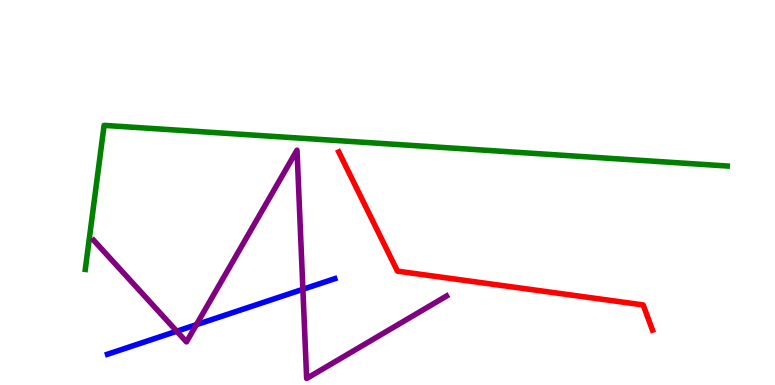[{'lines': ['blue', 'red'], 'intersections': []}, {'lines': ['green', 'red'], 'intersections': []}, {'lines': ['purple', 'red'], 'intersections': []}, {'lines': ['blue', 'green'], 'intersections': []}, {'lines': ['blue', 'purple'], 'intersections': [{'x': 2.28, 'y': 1.4}, {'x': 2.53, 'y': 1.57}, {'x': 3.91, 'y': 2.49}]}, {'lines': ['green', 'purple'], 'intersections': []}]